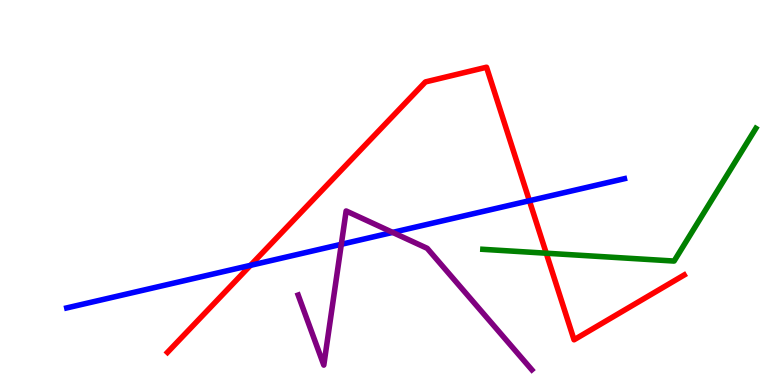[{'lines': ['blue', 'red'], 'intersections': [{'x': 3.23, 'y': 3.11}, {'x': 6.83, 'y': 4.79}]}, {'lines': ['green', 'red'], 'intersections': [{'x': 7.05, 'y': 3.42}]}, {'lines': ['purple', 'red'], 'intersections': []}, {'lines': ['blue', 'green'], 'intersections': []}, {'lines': ['blue', 'purple'], 'intersections': [{'x': 4.4, 'y': 3.65}, {'x': 5.07, 'y': 3.96}]}, {'lines': ['green', 'purple'], 'intersections': []}]